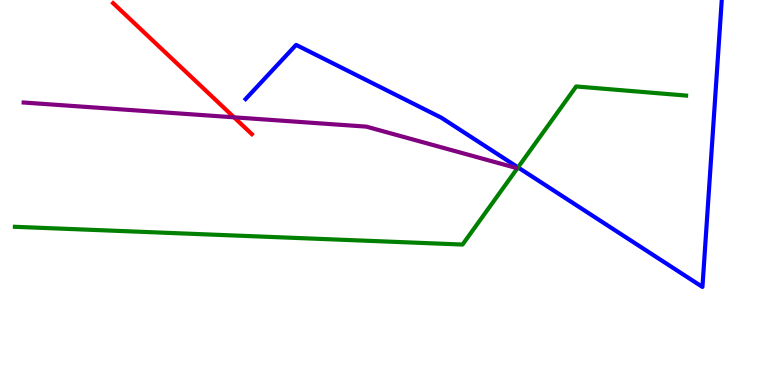[{'lines': ['blue', 'red'], 'intersections': []}, {'lines': ['green', 'red'], 'intersections': []}, {'lines': ['purple', 'red'], 'intersections': [{'x': 3.02, 'y': 6.95}]}, {'lines': ['blue', 'green'], 'intersections': [{'x': 6.68, 'y': 5.65}]}, {'lines': ['blue', 'purple'], 'intersections': []}, {'lines': ['green', 'purple'], 'intersections': []}]